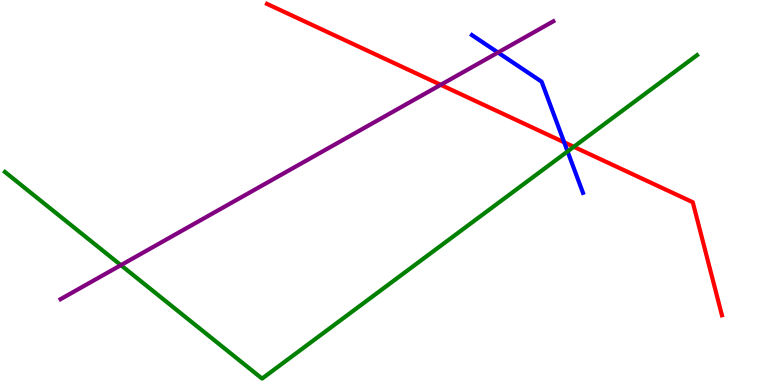[{'lines': ['blue', 'red'], 'intersections': [{'x': 7.28, 'y': 6.3}]}, {'lines': ['green', 'red'], 'intersections': [{'x': 7.4, 'y': 6.19}]}, {'lines': ['purple', 'red'], 'intersections': [{'x': 5.69, 'y': 7.8}]}, {'lines': ['blue', 'green'], 'intersections': [{'x': 7.32, 'y': 6.07}]}, {'lines': ['blue', 'purple'], 'intersections': [{'x': 6.43, 'y': 8.64}]}, {'lines': ['green', 'purple'], 'intersections': [{'x': 1.56, 'y': 3.11}]}]